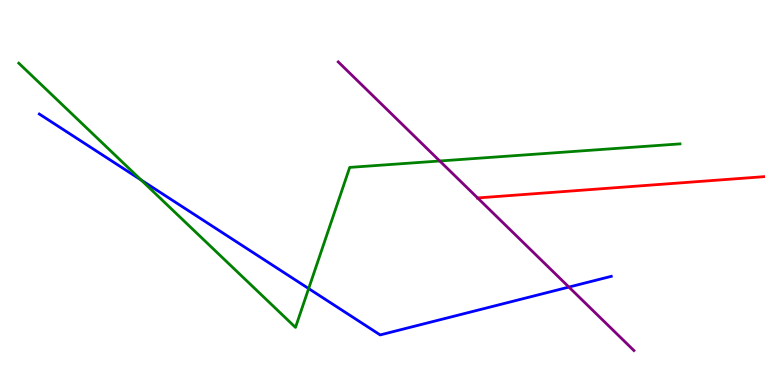[{'lines': ['blue', 'red'], 'intersections': []}, {'lines': ['green', 'red'], 'intersections': []}, {'lines': ['purple', 'red'], 'intersections': [{'x': 6.16, 'y': 4.86}]}, {'lines': ['blue', 'green'], 'intersections': [{'x': 1.82, 'y': 5.32}, {'x': 3.98, 'y': 2.5}]}, {'lines': ['blue', 'purple'], 'intersections': [{'x': 7.34, 'y': 2.54}]}, {'lines': ['green', 'purple'], 'intersections': [{'x': 5.67, 'y': 5.82}]}]